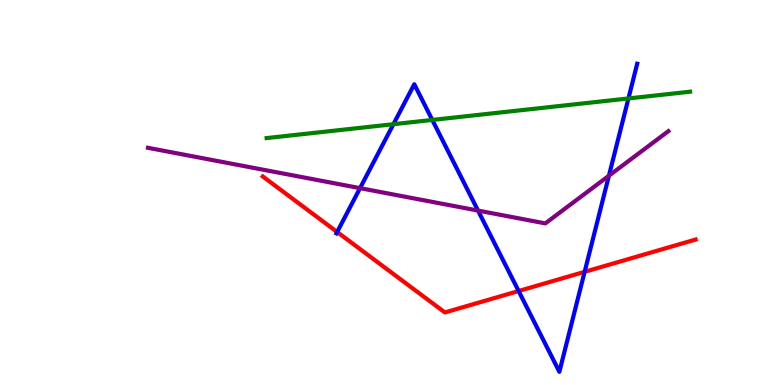[{'lines': ['blue', 'red'], 'intersections': [{'x': 4.35, 'y': 3.97}, {'x': 6.69, 'y': 2.44}, {'x': 7.54, 'y': 2.94}]}, {'lines': ['green', 'red'], 'intersections': []}, {'lines': ['purple', 'red'], 'intersections': []}, {'lines': ['blue', 'green'], 'intersections': [{'x': 5.08, 'y': 6.77}, {'x': 5.58, 'y': 6.88}, {'x': 8.11, 'y': 7.44}]}, {'lines': ['blue', 'purple'], 'intersections': [{'x': 4.65, 'y': 5.11}, {'x': 6.17, 'y': 4.53}, {'x': 7.86, 'y': 5.44}]}, {'lines': ['green', 'purple'], 'intersections': []}]